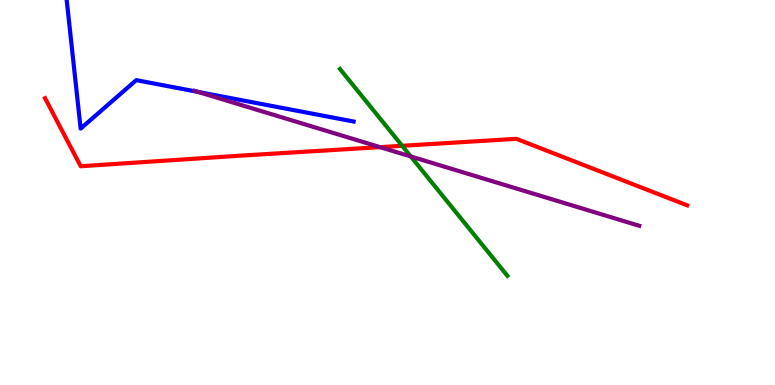[{'lines': ['blue', 'red'], 'intersections': []}, {'lines': ['green', 'red'], 'intersections': [{'x': 5.19, 'y': 6.21}]}, {'lines': ['purple', 'red'], 'intersections': [{'x': 4.9, 'y': 6.18}]}, {'lines': ['blue', 'green'], 'intersections': []}, {'lines': ['blue', 'purple'], 'intersections': [{'x': 2.56, 'y': 7.61}]}, {'lines': ['green', 'purple'], 'intersections': [{'x': 5.3, 'y': 5.94}]}]